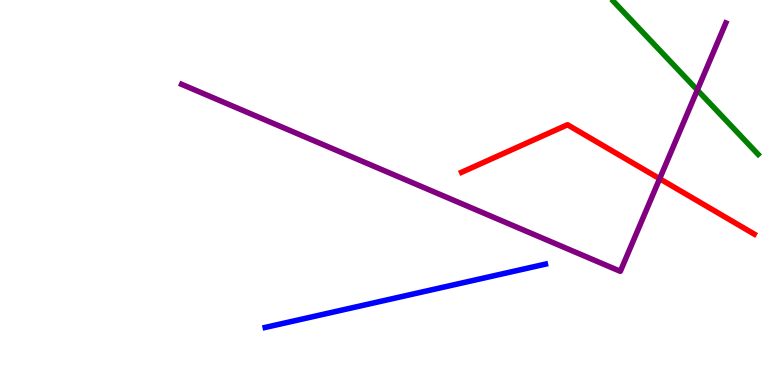[{'lines': ['blue', 'red'], 'intersections': []}, {'lines': ['green', 'red'], 'intersections': []}, {'lines': ['purple', 'red'], 'intersections': [{'x': 8.51, 'y': 5.36}]}, {'lines': ['blue', 'green'], 'intersections': []}, {'lines': ['blue', 'purple'], 'intersections': []}, {'lines': ['green', 'purple'], 'intersections': [{'x': 9.0, 'y': 7.66}]}]